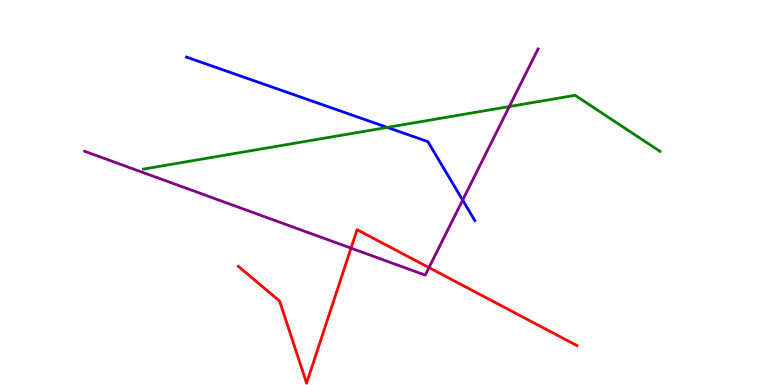[{'lines': ['blue', 'red'], 'intersections': []}, {'lines': ['green', 'red'], 'intersections': []}, {'lines': ['purple', 'red'], 'intersections': [{'x': 4.53, 'y': 3.55}, {'x': 5.54, 'y': 3.05}]}, {'lines': ['blue', 'green'], 'intersections': [{'x': 5.0, 'y': 6.69}]}, {'lines': ['blue', 'purple'], 'intersections': [{'x': 5.97, 'y': 4.8}]}, {'lines': ['green', 'purple'], 'intersections': [{'x': 6.57, 'y': 7.23}]}]